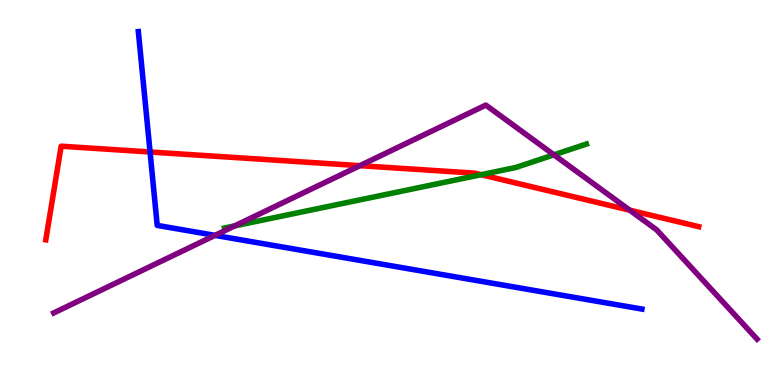[{'lines': ['blue', 'red'], 'intersections': [{'x': 1.94, 'y': 6.05}]}, {'lines': ['green', 'red'], 'intersections': [{'x': 6.21, 'y': 5.46}]}, {'lines': ['purple', 'red'], 'intersections': [{'x': 4.64, 'y': 5.7}, {'x': 8.13, 'y': 4.54}]}, {'lines': ['blue', 'green'], 'intersections': []}, {'lines': ['blue', 'purple'], 'intersections': [{'x': 2.77, 'y': 3.89}]}, {'lines': ['green', 'purple'], 'intersections': [{'x': 3.03, 'y': 4.13}, {'x': 7.15, 'y': 5.98}]}]